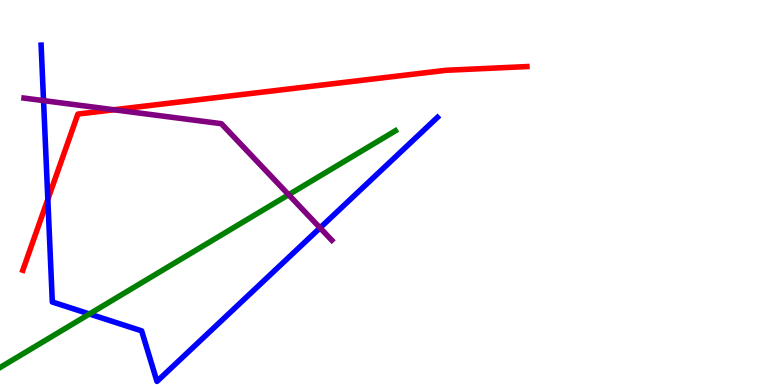[{'lines': ['blue', 'red'], 'intersections': [{'x': 0.617, 'y': 4.82}]}, {'lines': ['green', 'red'], 'intersections': []}, {'lines': ['purple', 'red'], 'intersections': [{'x': 1.47, 'y': 7.15}]}, {'lines': ['blue', 'green'], 'intersections': [{'x': 1.15, 'y': 1.84}]}, {'lines': ['blue', 'purple'], 'intersections': [{'x': 0.562, 'y': 7.39}, {'x': 4.13, 'y': 4.08}]}, {'lines': ['green', 'purple'], 'intersections': [{'x': 3.72, 'y': 4.94}]}]